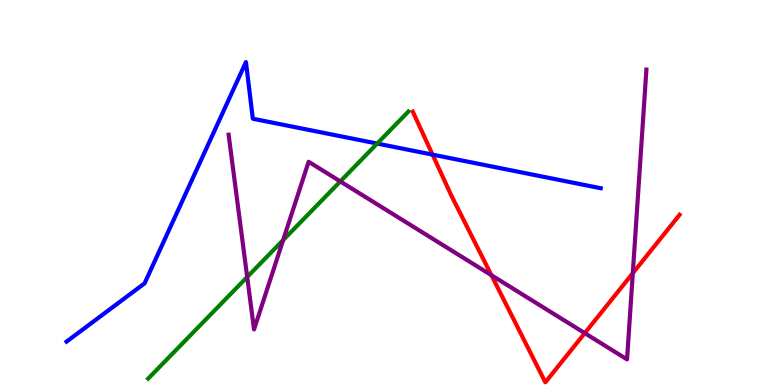[{'lines': ['blue', 'red'], 'intersections': [{'x': 5.58, 'y': 5.98}]}, {'lines': ['green', 'red'], 'intersections': []}, {'lines': ['purple', 'red'], 'intersections': [{'x': 6.34, 'y': 2.85}, {'x': 7.55, 'y': 1.35}, {'x': 8.17, 'y': 2.9}]}, {'lines': ['blue', 'green'], 'intersections': [{'x': 4.87, 'y': 6.27}]}, {'lines': ['blue', 'purple'], 'intersections': []}, {'lines': ['green', 'purple'], 'intersections': [{'x': 3.19, 'y': 2.81}, {'x': 3.65, 'y': 3.76}, {'x': 4.39, 'y': 5.29}]}]